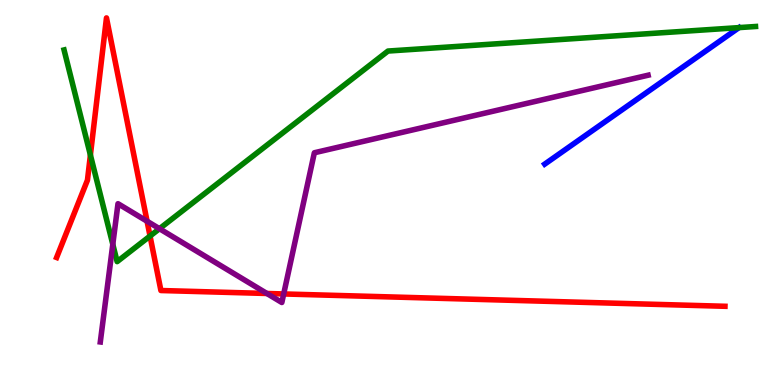[{'lines': ['blue', 'red'], 'intersections': []}, {'lines': ['green', 'red'], 'intersections': [{'x': 1.17, 'y': 5.97}, {'x': 1.94, 'y': 3.87}]}, {'lines': ['purple', 'red'], 'intersections': [{'x': 1.9, 'y': 4.25}, {'x': 3.44, 'y': 2.38}, {'x': 3.66, 'y': 2.36}]}, {'lines': ['blue', 'green'], 'intersections': [{'x': 9.54, 'y': 9.28}]}, {'lines': ['blue', 'purple'], 'intersections': []}, {'lines': ['green', 'purple'], 'intersections': [{'x': 1.46, 'y': 3.65}, {'x': 2.06, 'y': 4.06}]}]